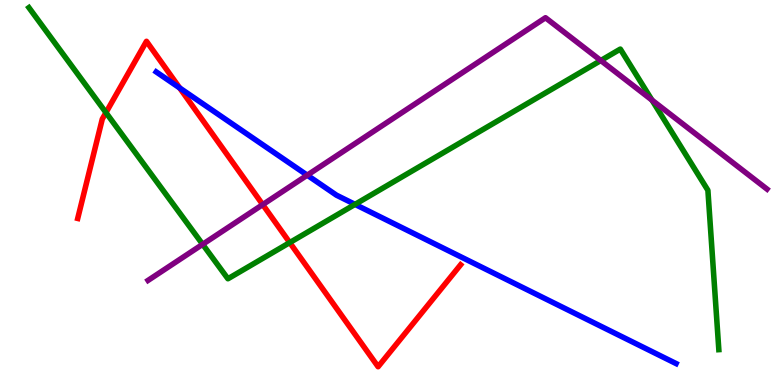[{'lines': ['blue', 'red'], 'intersections': [{'x': 2.32, 'y': 7.72}]}, {'lines': ['green', 'red'], 'intersections': [{'x': 1.37, 'y': 7.08}, {'x': 3.74, 'y': 3.7}]}, {'lines': ['purple', 'red'], 'intersections': [{'x': 3.39, 'y': 4.69}]}, {'lines': ['blue', 'green'], 'intersections': [{'x': 4.58, 'y': 4.69}]}, {'lines': ['blue', 'purple'], 'intersections': [{'x': 3.96, 'y': 5.45}]}, {'lines': ['green', 'purple'], 'intersections': [{'x': 2.61, 'y': 3.65}, {'x': 7.75, 'y': 8.43}, {'x': 8.41, 'y': 7.4}]}]